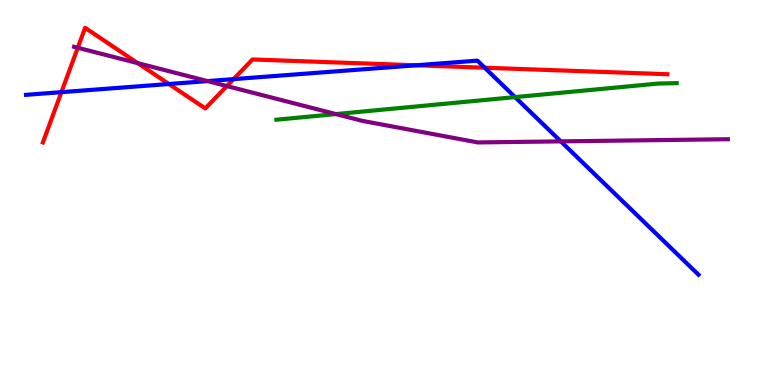[{'lines': ['blue', 'red'], 'intersections': [{'x': 0.793, 'y': 7.61}, {'x': 2.18, 'y': 7.82}, {'x': 3.01, 'y': 7.95}, {'x': 5.37, 'y': 8.3}, {'x': 6.25, 'y': 8.24}]}, {'lines': ['green', 'red'], 'intersections': []}, {'lines': ['purple', 'red'], 'intersections': [{'x': 1.0, 'y': 8.76}, {'x': 1.78, 'y': 8.36}, {'x': 2.93, 'y': 7.76}]}, {'lines': ['blue', 'green'], 'intersections': [{'x': 6.65, 'y': 7.48}]}, {'lines': ['blue', 'purple'], 'intersections': [{'x': 2.68, 'y': 7.89}, {'x': 7.24, 'y': 6.33}]}, {'lines': ['green', 'purple'], 'intersections': [{'x': 4.33, 'y': 7.04}]}]